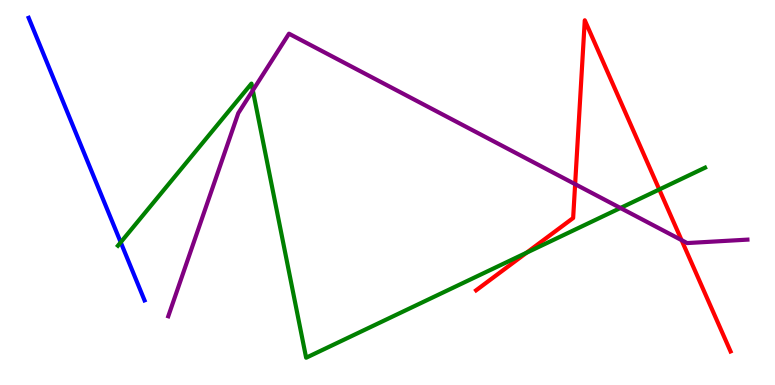[{'lines': ['blue', 'red'], 'intersections': []}, {'lines': ['green', 'red'], 'intersections': [{'x': 6.79, 'y': 3.44}, {'x': 8.51, 'y': 5.08}]}, {'lines': ['purple', 'red'], 'intersections': [{'x': 7.42, 'y': 5.22}, {'x': 8.79, 'y': 3.76}]}, {'lines': ['blue', 'green'], 'intersections': [{'x': 1.56, 'y': 3.71}]}, {'lines': ['blue', 'purple'], 'intersections': []}, {'lines': ['green', 'purple'], 'intersections': [{'x': 3.26, 'y': 7.65}, {'x': 8.01, 'y': 4.6}]}]